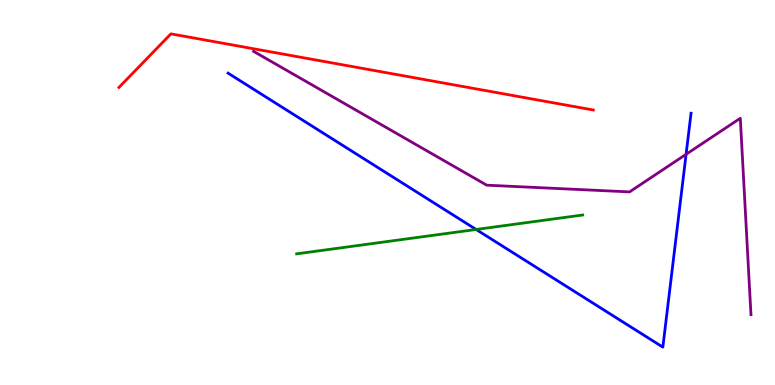[{'lines': ['blue', 'red'], 'intersections': []}, {'lines': ['green', 'red'], 'intersections': []}, {'lines': ['purple', 'red'], 'intersections': []}, {'lines': ['blue', 'green'], 'intersections': [{'x': 6.14, 'y': 4.04}]}, {'lines': ['blue', 'purple'], 'intersections': [{'x': 8.85, 'y': 5.99}]}, {'lines': ['green', 'purple'], 'intersections': []}]